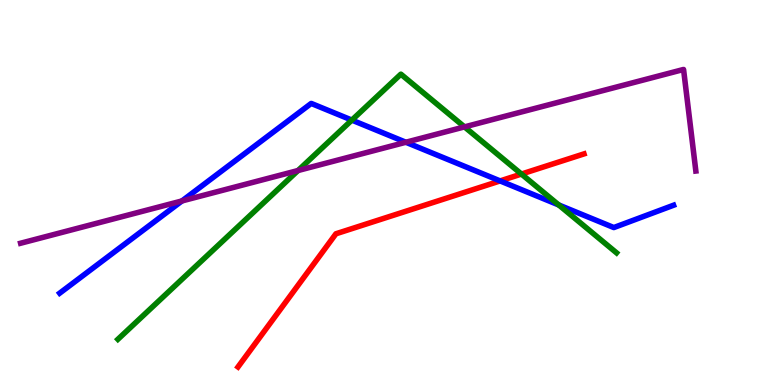[{'lines': ['blue', 'red'], 'intersections': [{'x': 6.45, 'y': 5.3}]}, {'lines': ['green', 'red'], 'intersections': [{'x': 6.73, 'y': 5.48}]}, {'lines': ['purple', 'red'], 'intersections': []}, {'lines': ['blue', 'green'], 'intersections': [{'x': 4.54, 'y': 6.88}, {'x': 7.21, 'y': 4.68}]}, {'lines': ['blue', 'purple'], 'intersections': [{'x': 2.35, 'y': 4.78}, {'x': 5.24, 'y': 6.31}]}, {'lines': ['green', 'purple'], 'intersections': [{'x': 3.85, 'y': 5.57}, {'x': 5.99, 'y': 6.7}]}]